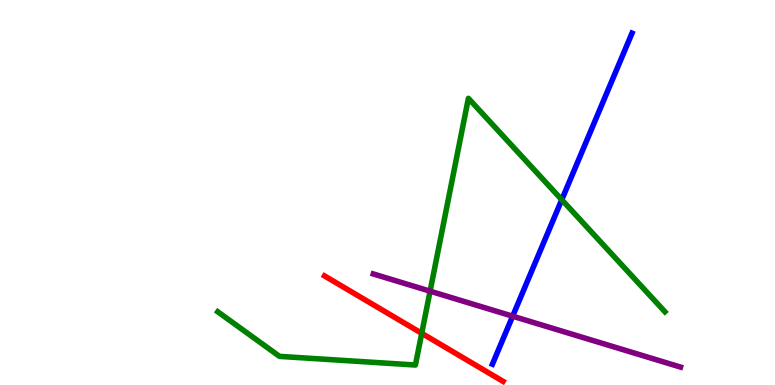[{'lines': ['blue', 'red'], 'intersections': []}, {'lines': ['green', 'red'], 'intersections': [{'x': 5.44, 'y': 1.34}]}, {'lines': ['purple', 'red'], 'intersections': []}, {'lines': ['blue', 'green'], 'intersections': [{'x': 7.25, 'y': 4.81}]}, {'lines': ['blue', 'purple'], 'intersections': [{'x': 6.61, 'y': 1.79}]}, {'lines': ['green', 'purple'], 'intersections': [{'x': 5.55, 'y': 2.44}]}]